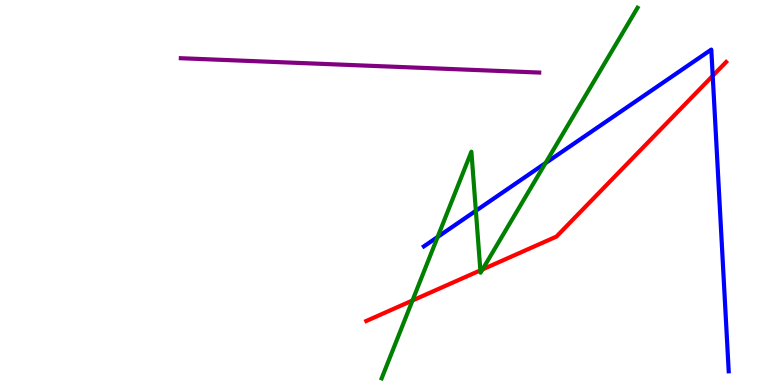[{'lines': ['blue', 'red'], 'intersections': [{'x': 9.2, 'y': 8.03}]}, {'lines': ['green', 'red'], 'intersections': [{'x': 5.32, 'y': 2.2}, {'x': 6.2, 'y': 2.98}, {'x': 6.23, 'y': 3.0}]}, {'lines': ['purple', 'red'], 'intersections': []}, {'lines': ['blue', 'green'], 'intersections': [{'x': 5.65, 'y': 3.85}, {'x': 6.14, 'y': 4.53}, {'x': 7.04, 'y': 5.76}]}, {'lines': ['blue', 'purple'], 'intersections': []}, {'lines': ['green', 'purple'], 'intersections': []}]